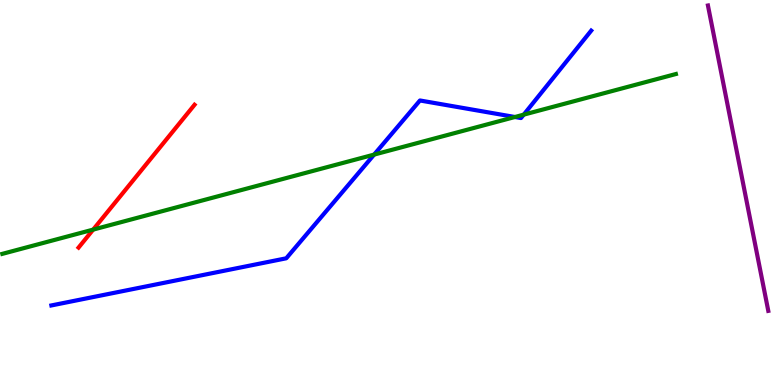[{'lines': ['blue', 'red'], 'intersections': []}, {'lines': ['green', 'red'], 'intersections': [{'x': 1.2, 'y': 4.04}]}, {'lines': ['purple', 'red'], 'intersections': []}, {'lines': ['blue', 'green'], 'intersections': [{'x': 4.83, 'y': 5.98}, {'x': 6.64, 'y': 6.96}, {'x': 6.76, 'y': 7.02}]}, {'lines': ['blue', 'purple'], 'intersections': []}, {'lines': ['green', 'purple'], 'intersections': []}]